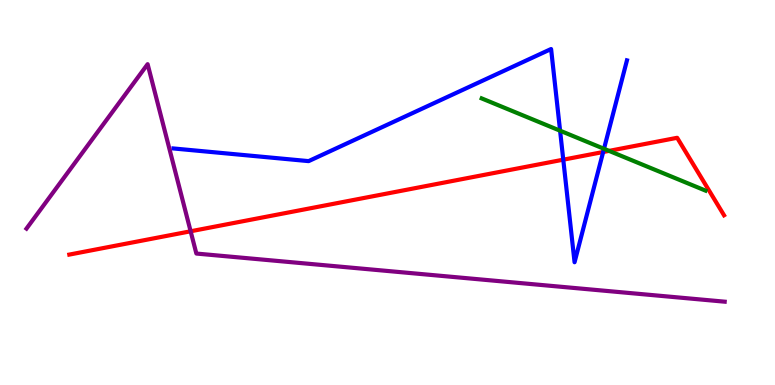[{'lines': ['blue', 'red'], 'intersections': [{'x': 7.27, 'y': 5.85}, {'x': 7.78, 'y': 6.05}]}, {'lines': ['green', 'red'], 'intersections': [{'x': 7.86, 'y': 6.08}]}, {'lines': ['purple', 'red'], 'intersections': [{'x': 2.46, 'y': 3.99}]}, {'lines': ['blue', 'green'], 'intersections': [{'x': 7.23, 'y': 6.61}, {'x': 7.79, 'y': 6.14}]}, {'lines': ['blue', 'purple'], 'intersections': []}, {'lines': ['green', 'purple'], 'intersections': []}]